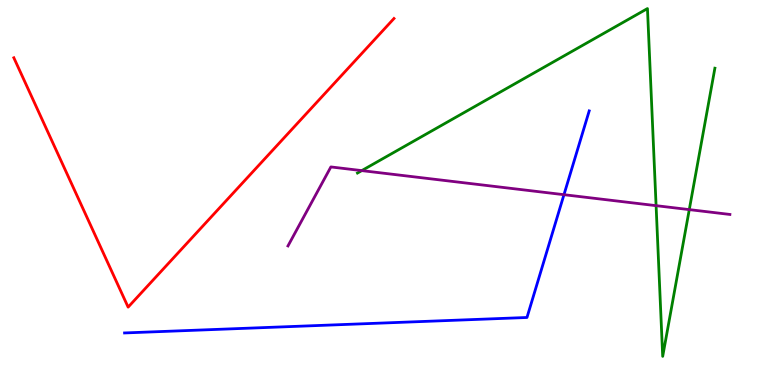[{'lines': ['blue', 'red'], 'intersections': []}, {'lines': ['green', 'red'], 'intersections': []}, {'lines': ['purple', 'red'], 'intersections': []}, {'lines': ['blue', 'green'], 'intersections': []}, {'lines': ['blue', 'purple'], 'intersections': [{'x': 7.28, 'y': 4.94}]}, {'lines': ['green', 'purple'], 'intersections': [{'x': 4.67, 'y': 5.57}, {'x': 8.47, 'y': 4.66}, {'x': 8.89, 'y': 4.56}]}]